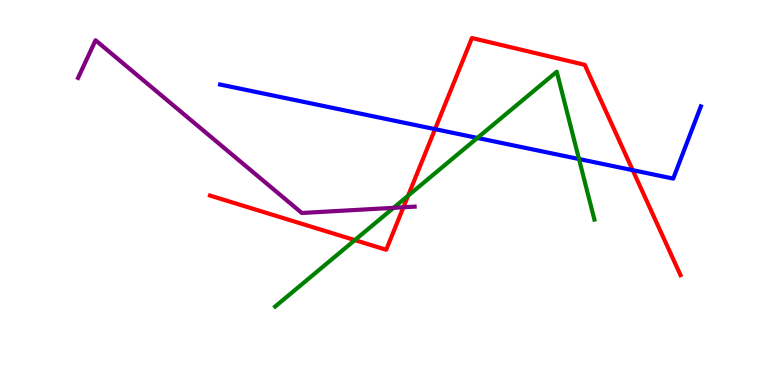[{'lines': ['blue', 'red'], 'intersections': [{'x': 5.61, 'y': 6.65}, {'x': 8.16, 'y': 5.58}]}, {'lines': ['green', 'red'], 'intersections': [{'x': 4.58, 'y': 3.76}, {'x': 5.27, 'y': 4.92}]}, {'lines': ['purple', 'red'], 'intersections': [{'x': 5.21, 'y': 4.62}]}, {'lines': ['blue', 'green'], 'intersections': [{'x': 6.16, 'y': 6.42}, {'x': 7.47, 'y': 5.87}]}, {'lines': ['blue', 'purple'], 'intersections': []}, {'lines': ['green', 'purple'], 'intersections': [{'x': 5.08, 'y': 4.6}]}]